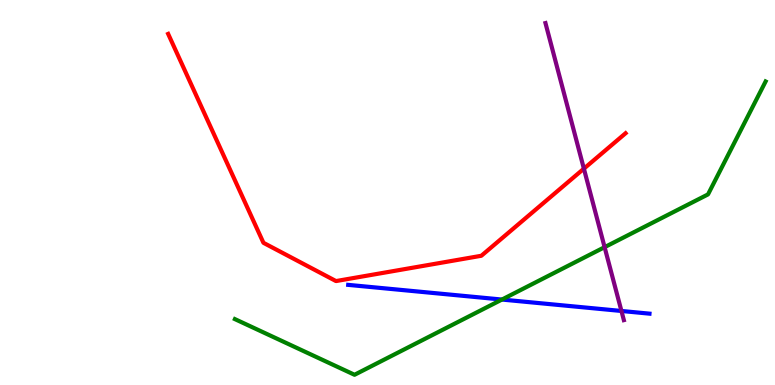[{'lines': ['blue', 'red'], 'intersections': []}, {'lines': ['green', 'red'], 'intersections': []}, {'lines': ['purple', 'red'], 'intersections': [{'x': 7.53, 'y': 5.62}]}, {'lines': ['blue', 'green'], 'intersections': [{'x': 6.48, 'y': 2.22}]}, {'lines': ['blue', 'purple'], 'intersections': [{'x': 8.02, 'y': 1.92}]}, {'lines': ['green', 'purple'], 'intersections': [{'x': 7.8, 'y': 3.58}]}]